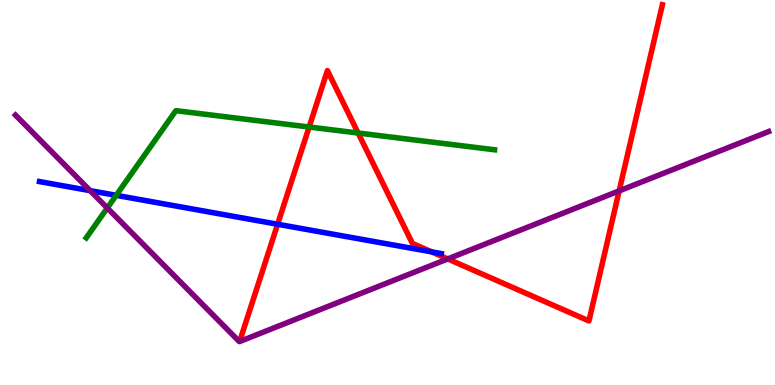[{'lines': ['blue', 'red'], 'intersections': [{'x': 3.58, 'y': 4.18}, {'x': 5.57, 'y': 3.46}]}, {'lines': ['green', 'red'], 'intersections': [{'x': 3.99, 'y': 6.7}, {'x': 4.62, 'y': 6.54}]}, {'lines': ['purple', 'red'], 'intersections': [{'x': 5.78, 'y': 3.27}, {'x': 7.99, 'y': 5.04}]}, {'lines': ['blue', 'green'], 'intersections': [{'x': 1.5, 'y': 4.93}]}, {'lines': ['blue', 'purple'], 'intersections': [{'x': 1.16, 'y': 5.05}]}, {'lines': ['green', 'purple'], 'intersections': [{'x': 1.38, 'y': 4.6}]}]